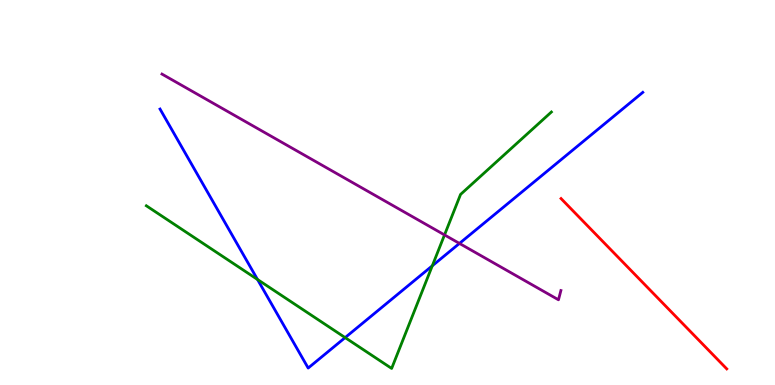[{'lines': ['blue', 'red'], 'intersections': []}, {'lines': ['green', 'red'], 'intersections': []}, {'lines': ['purple', 'red'], 'intersections': []}, {'lines': ['blue', 'green'], 'intersections': [{'x': 3.32, 'y': 2.74}, {'x': 4.45, 'y': 1.23}, {'x': 5.58, 'y': 3.1}]}, {'lines': ['blue', 'purple'], 'intersections': [{'x': 5.93, 'y': 3.68}]}, {'lines': ['green', 'purple'], 'intersections': [{'x': 5.74, 'y': 3.9}]}]